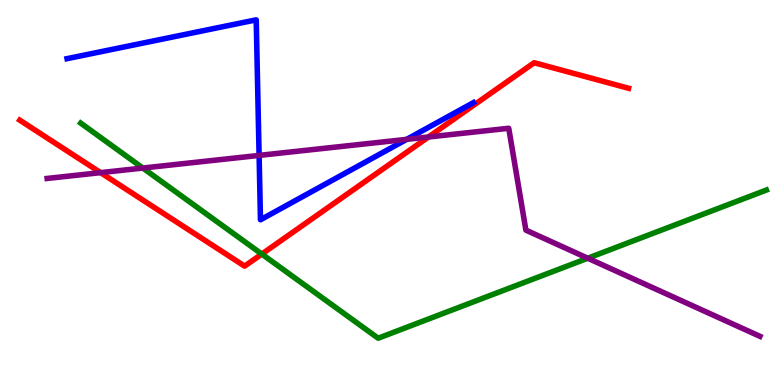[{'lines': ['blue', 'red'], 'intersections': []}, {'lines': ['green', 'red'], 'intersections': [{'x': 3.38, 'y': 3.4}]}, {'lines': ['purple', 'red'], 'intersections': [{'x': 1.3, 'y': 5.52}, {'x': 5.53, 'y': 6.44}]}, {'lines': ['blue', 'green'], 'intersections': []}, {'lines': ['blue', 'purple'], 'intersections': [{'x': 3.34, 'y': 5.96}, {'x': 5.25, 'y': 6.38}]}, {'lines': ['green', 'purple'], 'intersections': [{'x': 1.84, 'y': 5.64}, {'x': 7.58, 'y': 3.29}]}]